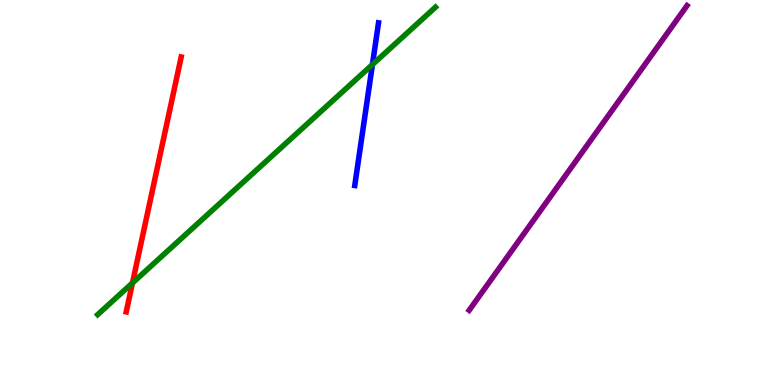[{'lines': ['blue', 'red'], 'intersections': []}, {'lines': ['green', 'red'], 'intersections': [{'x': 1.71, 'y': 2.65}]}, {'lines': ['purple', 'red'], 'intersections': []}, {'lines': ['blue', 'green'], 'intersections': [{'x': 4.81, 'y': 8.32}]}, {'lines': ['blue', 'purple'], 'intersections': []}, {'lines': ['green', 'purple'], 'intersections': []}]